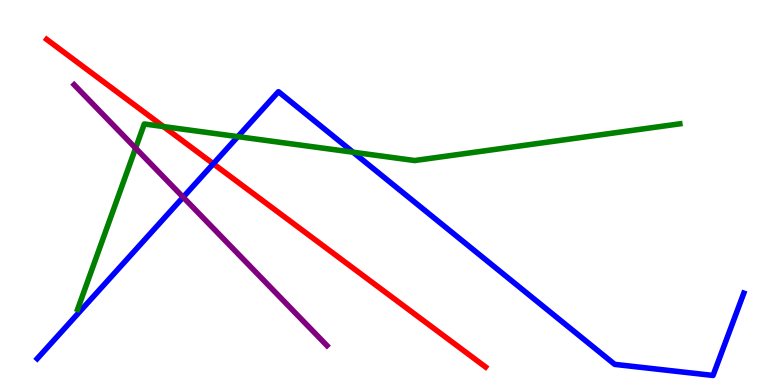[{'lines': ['blue', 'red'], 'intersections': [{'x': 2.75, 'y': 5.75}]}, {'lines': ['green', 'red'], 'intersections': [{'x': 2.11, 'y': 6.71}]}, {'lines': ['purple', 'red'], 'intersections': []}, {'lines': ['blue', 'green'], 'intersections': [{'x': 3.07, 'y': 6.45}, {'x': 4.56, 'y': 6.05}]}, {'lines': ['blue', 'purple'], 'intersections': [{'x': 2.36, 'y': 4.88}]}, {'lines': ['green', 'purple'], 'intersections': [{'x': 1.75, 'y': 6.15}]}]